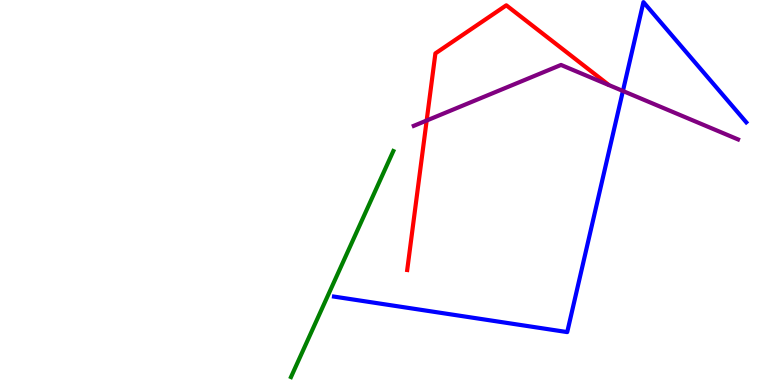[{'lines': ['blue', 'red'], 'intersections': []}, {'lines': ['green', 'red'], 'intersections': []}, {'lines': ['purple', 'red'], 'intersections': [{'x': 5.51, 'y': 6.87}]}, {'lines': ['blue', 'green'], 'intersections': []}, {'lines': ['blue', 'purple'], 'intersections': [{'x': 8.04, 'y': 7.64}]}, {'lines': ['green', 'purple'], 'intersections': []}]